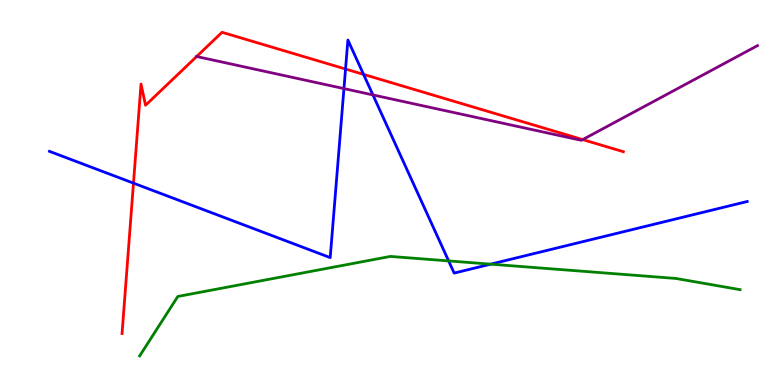[{'lines': ['blue', 'red'], 'intersections': [{'x': 1.72, 'y': 5.24}, {'x': 4.46, 'y': 8.21}, {'x': 4.69, 'y': 8.07}]}, {'lines': ['green', 'red'], 'intersections': []}, {'lines': ['purple', 'red'], 'intersections': [{'x': 2.54, 'y': 8.53}, {'x': 7.52, 'y': 6.37}]}, {'lines': ['blue', 'green'], 'intersections': [{'x': 5.79, 'y': 3.22}, {'x': 6.33, 'y': 3.14}]}, {'lines': ['blue', 'purple'], 'intersections': [{'x': 4.44, 'y': 7.7}, {'x': 4.81, 'y': 7.53}]}, {'lines': ['green', 'purple'], 'intersections': []}]